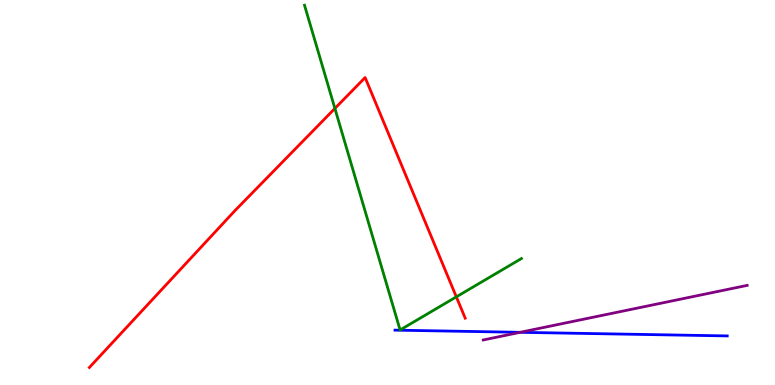[{'lines': ['blue', 'red'], 'intersections': []}, {'lines': ['green', 'red'], 'intersections': [{'x': 4.32, 'y': 7.18}, {'x': 5.89, 'y': 2.29}]}, {'lines': ['purple', 'red'], 'intersections': []}, {'lines': ['blue', 'green'], 'intersections': []}, {'lines': ['blue', 'purple'], 'intersections': [{'x': 6.71, 'y': 1.37}]}, {'lines': ['green', 'purple'], 'intersections': []}]